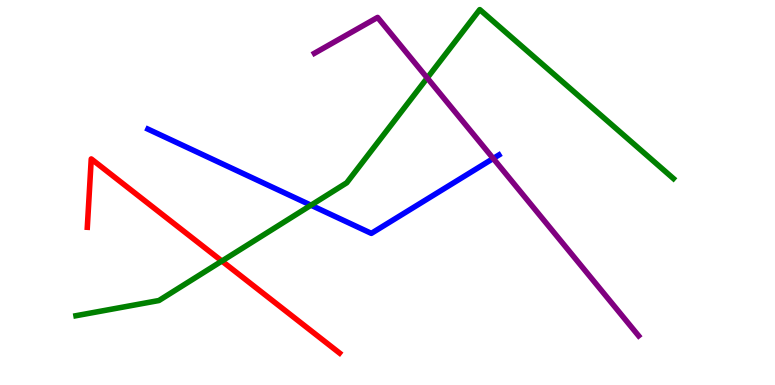[{'lines': ['blue', 'red'], 'intersections': []}, {'lines': ['green', 'red'], 'intersections': [{'x': 2.86, 'y': 3.22}]}, {'lines': ['purple', 'red'], 'intersections': []}, {'lines': ['blue', 'green'], 'intersections': [{'x': 4.01, 'y': 4.67}]}, {'lines': ['blue', 'purple'], 'intersections': [{'x': 6.36, 'y': 5.88}]}, {'lines': ['green', 'purple'], 'intersections': [{'x': 5.51, 'y': 7.97}]}]